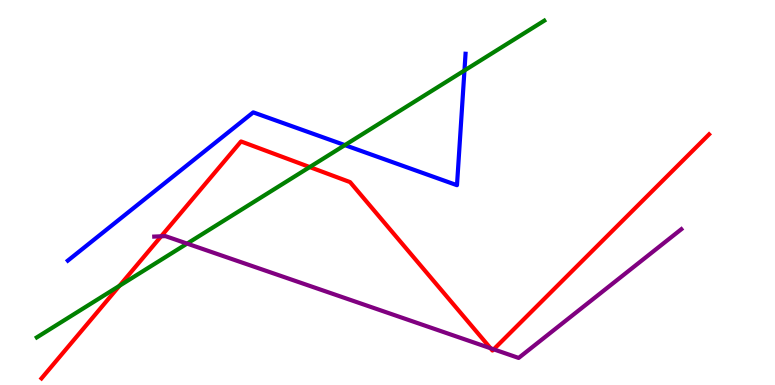[{'lines': ['blue', 'red'], 'intersections': []}, {'lines': ['green', 'red'], 'intersections': [{'x': 1.54, 'y': 2.58}, {'x': 4.0, 'y': 5.66}]}, {'lines': ['purple', 'red'], 'intersections': [{'x': 2.08, 'y': 3.86}, {'x': 6.33, 'y': 0.955}, {'x': 6.37, 'y': 0.927}]}, {'lines': ['blue', 'green'], 'intersections': [{'x': 4.45, 'y': 6.23}, {'x': 5.99, 'y': 8.17}]}, {'lines': ['blue', 'purple'], 'intersections': []}, {'lines': ['green', 'purple'], 'intersections': [{'x': 2.41, 'y': 3.67}]}]